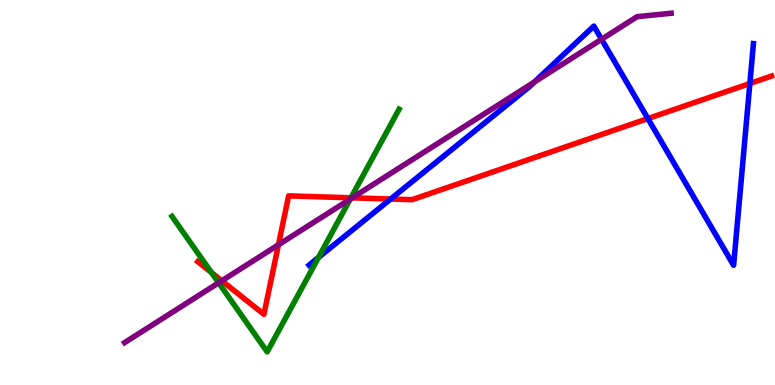[{'lines': ['blue', 'red'], 'intersections': [{'x': 5.04, 'y': 4.83}, {'x': 8.36, 'y': 6.92}, {'x': 9.68, 'y': 7.83}]}, {'lines': ['green', 'red'], 'intersections': [{'x': 2.73, 'y': 2.92}, {'x': 4.53, 'y': 4.86}]}, {'lines': ['purple', 'red'], 'intersections': [{'x': 2.86, 'y': 2.71}, {'x': 3.59, 'y': 3.64}, {'x': 4.55, 'y': 4.86}]}, {'lines': ['blue', 'green'], 'intersections': [{'x': 4.11, 'y': 3.31}]}, {'lines': ['blue', 'purple'], 'intersections': [{'x': 6.89, 'y': 7.87}, {'x': 7.76, 'y': 8.98}]}, {'lines': ['green', 'purple'], 'intersections': [{'x': 2.82, 'y': 2.65}, {'x': 4.52, 'y': 4.83}]}]